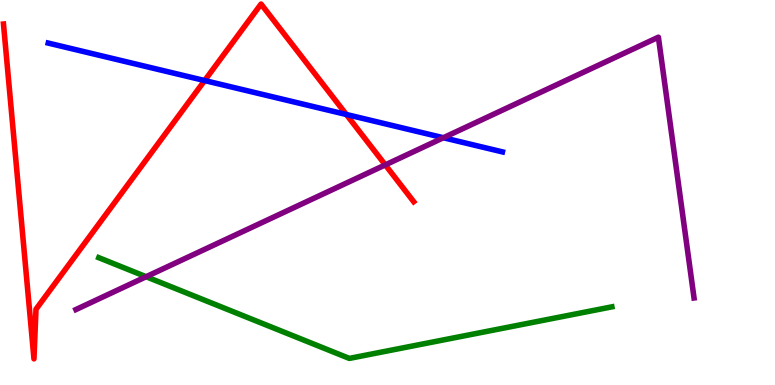[{'lines': ['blue', 'red'], 'intersections': [{'x': 2.64, 'y': 7.91}, {'x': 4.47, 'y': 7.03}]}, {'lines': ['green', 'red'], 'intersections': []}, {'lines': ['purple', 'red'], 'intersections': [{'x': 4.97, 'y': 5.72}]}, {'lines': ['blue', 'green'], 'intersections': []}, {'lines': ['blue', 'purple'], 'intersections': [{'x': 5.72, 'y': 6.42}]}, {'lines': ['green', 'purple'], 'intersections': [{'x': 1.89, 'y': 2.81}]}]